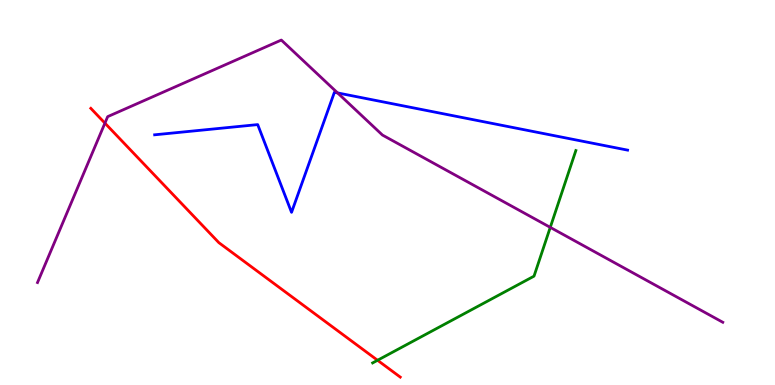[{'lines': ['blue', 'red'], 'intersections': []}, {'lines': ['green', 'red'], 'intersections': [{'x': 4.87, 'y': 0.642}]}, {'lines': ['purple', 'red'], 'intersections': [{'x': 1.35, 'y': 6.8}]}, {'lines': ['blue', 'green'], 'intersections': []}, {'lines': ['blue', 'purple'], 'intersections': [{'x': 4.36, 'y': 7.59}]}, {'lines': ['green', 'purple'], 'intersections': [{'x': 7.1, 'y': 4.09}]}]